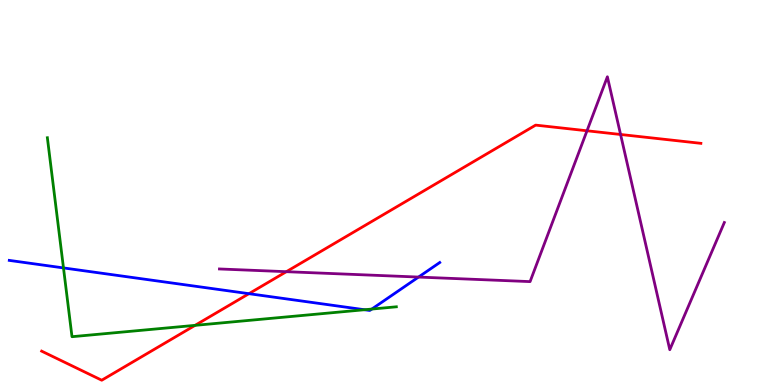[{'lines': ['blue', 'red'], 'intersections': [{'x': 3.21, 'y': 2.37}]}, {'lines': ['green', 'red'], 'intersections': [{'x': 2.52, 'y': 1.55}]}, {'lines': ['purple', 'red'], 'intersections': [{'x': 3.69, 'y': 2.94}, {'x': 7.57, 'y': 6.6}, {'x': 8.01, 'y': 6.51}]}, {'lines': ['blue', 'green'], 'intersections': [{'x': 0.819, 'y': 3.04}, {'x': 4.7, 'y': 1.95}, {'x': 4.8, 'y': 1.97}]}, {'lines': ['blue', 'purple'], 'intersections': [{'x': 5.4, 'y': 2.8}]}, {'lines': ['green', 'purple'], 'intersections': []}]